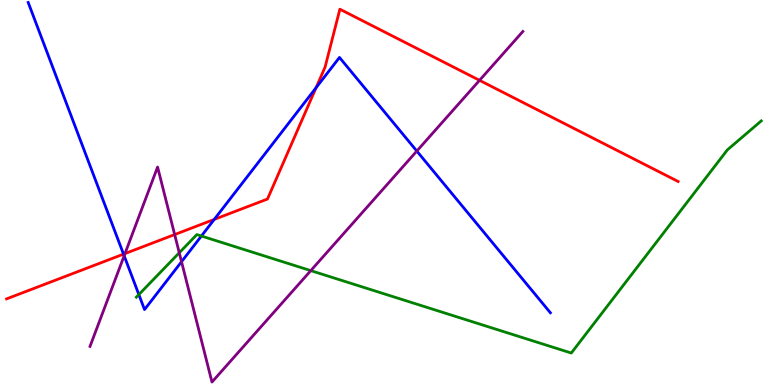[{'lines': ['blue', 'red'], 'intersections': [{'x': 1.59, 'y': 3.4}, {'x': 2.76, 'y': 4.3}, {'x': 4.08, 'y': 7.72}]}, {'lines': ['green', 'red'], 'intersections': []}, {'lines': ['purple', 'red'], 'intersections': [{'x': 1.61, 'y': 3.41}, {'x': 2.25, 'y': 3.91}, {'x': 6.19, 'y': 7.91}]}, {'lines': ['blue', 'green'], 'intersections': [{'x': 1.79, 'y': 2.35}, {'x': 2.6, 'y': 3.87}]}, {'lines': ['blue', 'purple'], 'intersections': [{'x': 1.6, 'y': 3.36}, {'x': 2.34, 'y': 3.2}, {'x': 5.38, 'y': 6.08}]}, {'lines': ['green', 'purple'], 'intersections': [{'x': 2.31, 'y': 3.43}, {'x': 4.01, 'y': 2.97}]}]